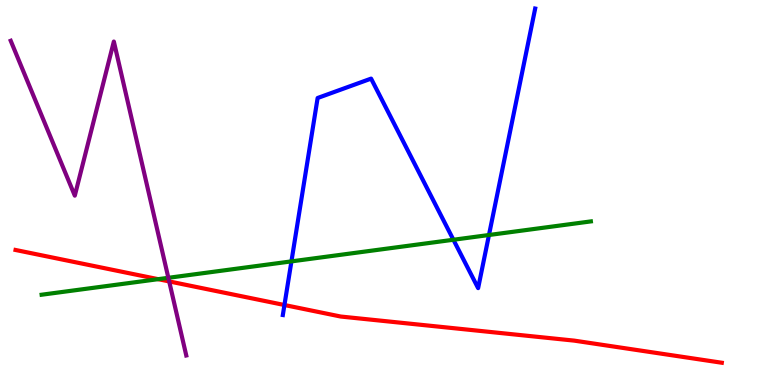[{'lines': ['blue', 'red'], 'intersections': [{'x': 3.67, 'y': 2.08}]}, {'lines': ['green', 'red'], 'intersections': [{'x': 2.04, 'y': 2.75}]}, {'lines': ['purple', 'red'], 'intersections': [{'x': 2.18, 'y': 2.69}]}, {'lines': ['blue', 'green'], 'intersections': [{'x': 3.76, 'y': 3.21}, {'x': 5.85, 'y': 3.77}, {'x': 6.31, 'y': 3.9}]}, {'lines': ['blue', 'purple'], 'intersections': []}, {'lines': ['green', 'purple'], 'intersections': [{'x': 2.17, 'y': 2.78}]}]